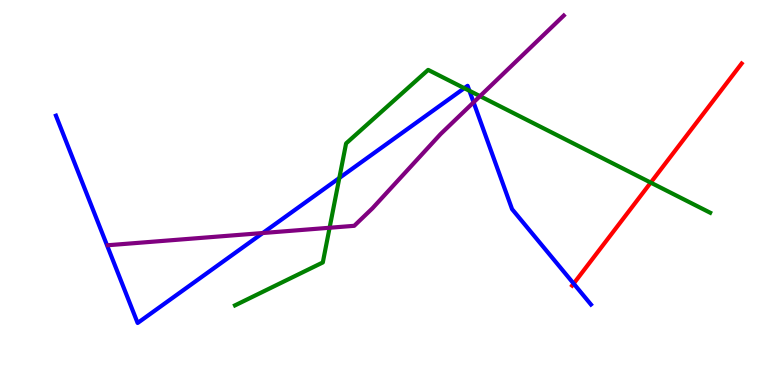[{'lines': ['blue', 'red'], 'intersections': [{'x': 7.4, 'y': 2.63}]}, {'lines': ['green', 'red'], 'intersections': [{'x': 8.4, 'y': 5.26}]}, {'lines': ['purple', 'red'], 'intersections': []}, {'lines': ['blue', 'green'], 'intersections': [{'x': 4.38, 'y': 5.38}, {'x': 5.99, 'y': 7.71}, {'x': 6.06, 'y': 7.64}]}, {'lines': ['blue', 'purple'], 'intersections': [{'x': 3.39, 'y': 3.95}, {'x': 6.11, 'y': 7.34}]}, {'lines': ['green', 'purple'], 'intersections': [{'x': 4.25, 'y': 4.08}, {'x': 6.19, 'y': 7.5}]}]